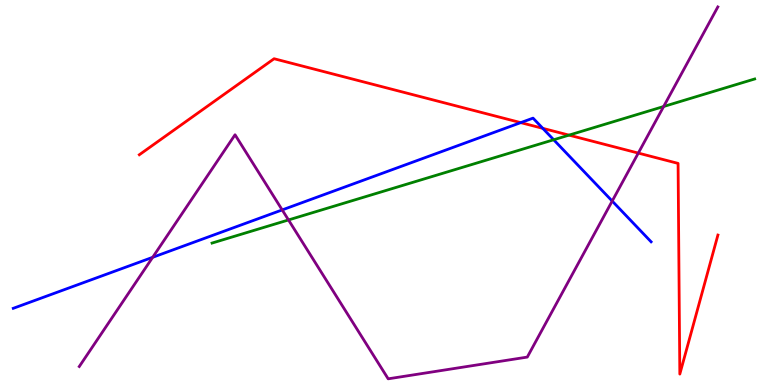[{'lines': ['blue', 'red'], 'intersections': [{'x': 6.72, 'y': 6.81}, {'x': 7.0, 'y': 6.67}]}, {'lines': ['green', 'red'], 'intersections': [{'x': 7.34, 'y': 6.49}]}, {'lines': ['purple', 'red'], 'intersections': [{'x': 8.24, 'y': 6.02}]}, {'lines': ['blue', 'green'], 'intersections': [{'x': 7.14, 'y': 6.37}]}, {'lines': ['blue', 'purple'], 'intersections': [{'x': 1.97, 'y': 3.32}, {'x': 3.64, 'y': 4.55}, {'x': 7.9, 'y': 4.78}]}, {'lines': ['green', 'purple'], 'intersections': [{'x': 3.72, 'y': 4.29}, {'x': 8.56, 'y': 7.23}]}]